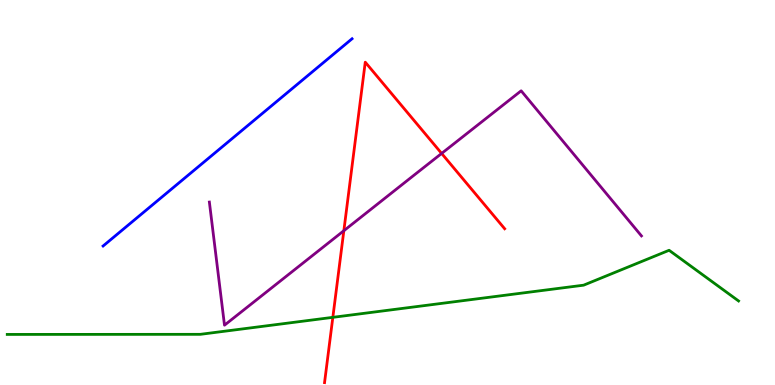[{'lines': ['blue', 'red'], 'intersections': []}, {'lines': ['green', 'red'], 'intersections': [{'x': 4.29, 'y': 1.76}]}, {'lines': ['purple', 'red'], 'intersections': [{'x': 4.44, 'y': 4.01}, {'x': 5.7, 'y': 6.01}]}, {'lines': ['blue', 'green'], 'intersections': []}, {'lines': ['blue', 'purple'], 'intersections': []}, {'lines': ['green', 'purple'], 'intersections': []}]